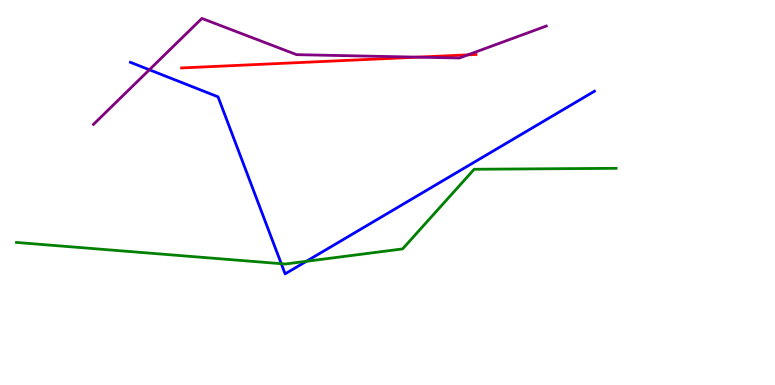[{'lines': ['blue', 'red'], 'intersections': []}, {'lines': ['green', 'red'], 'intersections': []}, {'lines': ['purple', 'red'], 'intersections': [{'x': 5.39, 'y': 8.52}, {'x': 6.04, 'y': 8.58}]}, {'lines': ['blue', 'green'], 'intersections': [{'x': 3.63, 'y': 3.15}, {'x': 3.95, 'y': 3.21}]}, {'lines': ['blue', 'purple'], 'intersections': [{'x': 1.93, 'y': 8.19}]}, {'lines': ['green', 'purple'], 'intersections': []}]